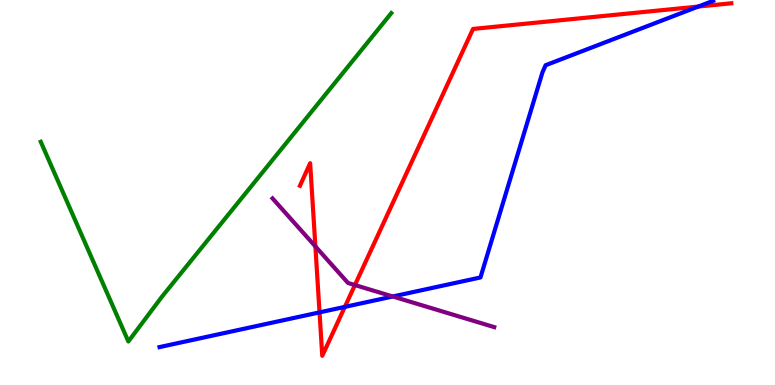[{'lines': ['blue', 'red'], 'intersections': [{'x': 4.12, 'y': 1.89}, {'x': 4.45, 'y': 2.03}, {'x': 9.01, 'y': 9.83}]}, {'lines': ['green', 'red'], 'intersections': []}, {'lines': ['purple', 'red'], 'intersections': [{'x': 4.07, 'y': 3.6}, {'x': 4.58, 'y': 2.6}]}, {'lines': ['blue', 'green'], 'intersections': []}, {'lines': ['blue', 'purple'], 'intersections': [{'x': 5.07, 'y': 2.3}]}, {'lines': ['green', 'purple'], 'intersections': []}]